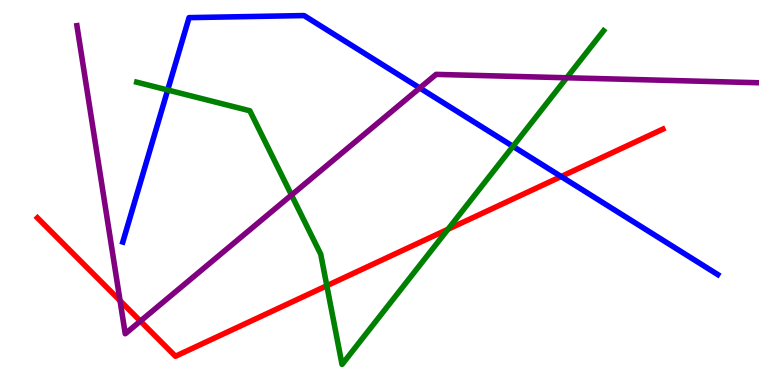[{'lines': ['blue', 'red'], 'intersections': [{'x': 7.24, 'y': 5.41}]}, {'lines': ['green', 'red'], 'intersections': [{'x': 4.22, 'y': 2.58}, {'x': 5.78, 'y': 4.04}]}, {'lines': ['purple', 'red'], 'intersections': [{'x': 1.55, 'y': 2.19}, {'x': 1.81, 'y': 1.66}]}, {'lines': ['blue', 'green'], 'intersections': [{'x': 2.16, 'y': 7.66}, {'x': 6.62, 'y': 6.2}]}, {'lines': ['blue', 'purple'], 'intersections': [{'x': 5.42, 'y': 7.71}]}, {'lines': ['green', 'purple'], 'intersections': [{'x': 3.76, 'y': 4.93}, {'x': 7.31, 'y': 7.98}]}]